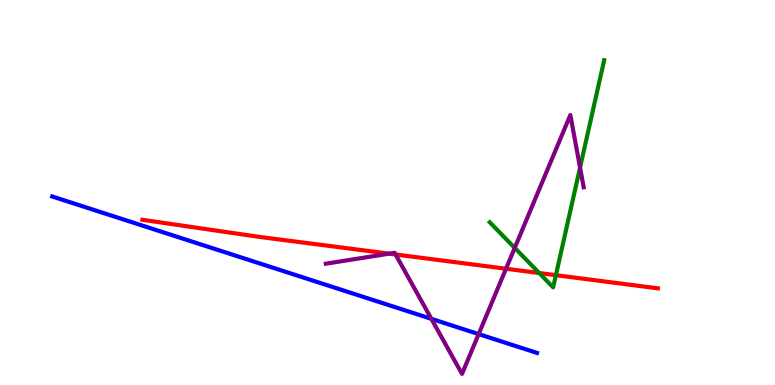[{'lines': ['blue', 'red'], 'intersections': []}, {'lines': ['green', 'red'], 'intersections': [{'x': 6.96, 'y': 2.91}, {'x': 7.17, 'y': 2.85}]}, {'lines': ['purple', 'red'], 'intersections': [{'x': 5.02, 'y': 3.41}, {'x': 5.1, 'y': 3.39}, {'x': 6.53, 'y': 3.02}]}, {'lines': ['blue', 'green'], 'intersections': []}, {'lines': ['blue', 'purple'], 'intersections': [{'x': 5.57, 'y': 1.72}, {'x': 6.18, 'y': 1.32}]}, {'lines': ['green', 'purple'], 'intersections': [{'x': 6.64, 'y': 3.56}, {'x': 7.48, 'y': 5.65}]}]